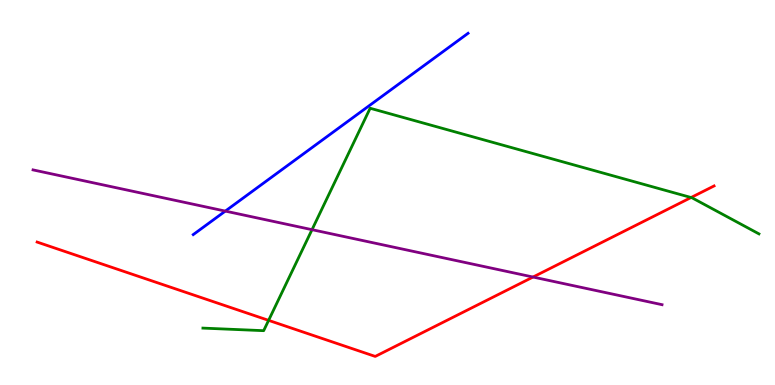[{'lines': ['blue', 'red'], 'intersections': []}, {'lines': ['green', 'red'], 'intersections': [{'x': 3.47, 'y': 1.68}, {'x': 8.92, 'y': 4.87}]}, {'lines': ['purple', 'red'], 'intersections': [{'x': 6.88, 'y': 2.8}]}, {'lines': ['blue', 'green'], 'intersections': []}, {'lines': ['blue', 'purple'], 'intersections': [{'x': 2.91, 'y': 4.52}]}, {'lines': ['green', 'purple'], 'intersections': [{'x': 4.03, 'y': 4.03}]}]